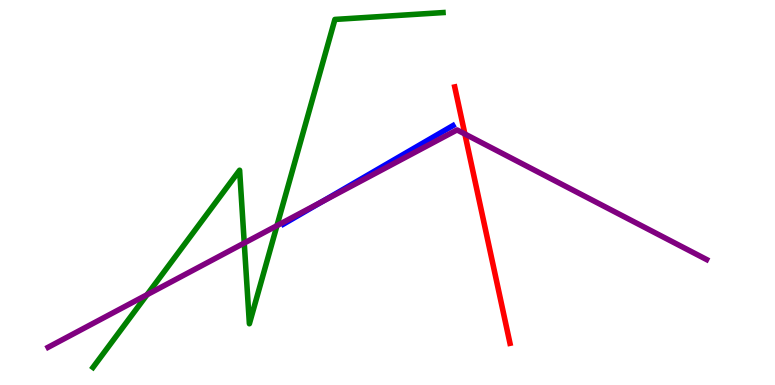[{'lines': ['blue', 'red'], 'intersections': []}, {'lines': ['green', 'red'], 'intersections': []}, {'lines': ['purple', 'red'], 'intersections': [{'x': 6.0, 'y': 6.52}]}, {'lines': ['blue', 'green'], 'intersections': []}, {'lines': ['blue', 'purple'], 'intersections': [{'x': 4.15, 'y': 4.76}]}, {'lines': ['green', 'purple'], 'intersections': [{'x': 1.9, 'y': 2.35}, {'x': 3.15, 'y': 3.69}, {'x': 3.57, 'y': 4.14}]}]